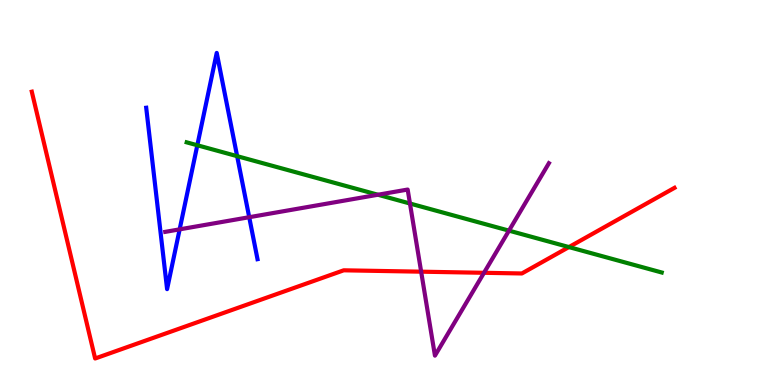[{'lines': ['blue', 'red'], 'intersections': []}, {'lines': ['green', 'red'], 'intersections': [{'x': 7.34, 'y': 3.58}]}, {'lines': ['purple', 'red'], 'intersections': [{'x': 5.43, 'y': 2.94}, {'x': 6.25, 'y': 2.91}]}, {'lines': ['blue', 'green'], 'intersections': [{'x': 2.55, 'y': 6.23}, {'x': 3.06, 'y': 5.94}]}, {'lines': ['blue', 'purple'], 'intersections': [{'x': 2.32, 'y': 4.04}, {'x': 3.22, 'y': 4.36}]}, {'lines': ['green', 'purple'], 'intersections': [{'x': 4.88, 'y': 4.94}, {'x': 5.29, 'y': 4.71}, {'x': 6.57, 'y': 4.01}]}]